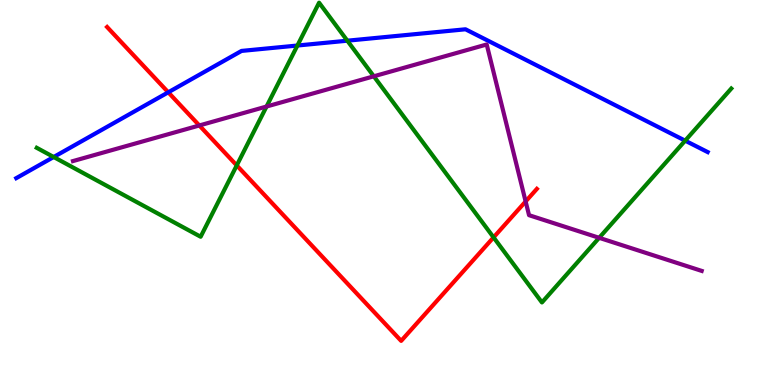[{'lines': ['blue', 'red'], 'intersections': [{'x': 2.17, 'y': 7.6}]}, {'lines': ['green', 'red'], 'intersections': [{'x': 3.05, 'y': 5.7}, {'x': 6.37, 'y': 3.83}]}, {'lines': ['purple', 'red'], 'intersections': [{'x': 2.57, 'y': 6.74}, {'x': 6.78, 'y': 4.77}]}, {'lines': ['blue', 'green'], 'intersections': [{'x': 0.693, 'y': 5.92}, {'x': 3.84, 'y': 8.82}, {'x': 4.48, 'y': 8.94}, {'x': 8.84, 'y': 6.35}]}, {'lines': ['blue', 'purple'], 'intersections': []}, {'lines': ['green', 'purple'], 'intersections': [{'x': 3.44, 'y': 7.23}, {'x': 4.82, 'y': 8.02}, {'x': 7.73, 'y': 3.82}]}]